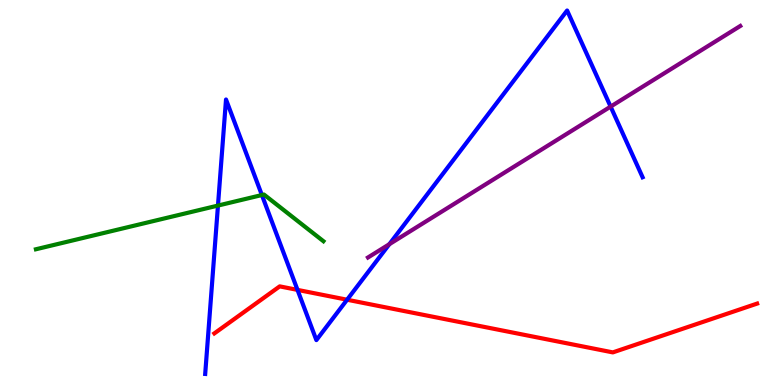[{'lines': ['blue', 'red'], 'intersections': [{'x': 3.84, 'y': 2.47}, {'x': 4.48, 'y': 2.21}]}, {'lines': ['green', 'red'], 'intersections': []}, {'lines': ['purple', 'red'], 'intersections': []}, {'lines': ['blue', 'green'], 'intersections': [{'x': 2.81, 'y': 4.66}, {'x': 3.38, 'y': 4.93}]}, {'lines': ['blue', 'purple'], 'intersections': [{'x': 5.02, 'y': 3.66}, {'x': 7.88, 'y': 7.23}]}, {'lines': ['green', 'purple'], 'intersections': []}]